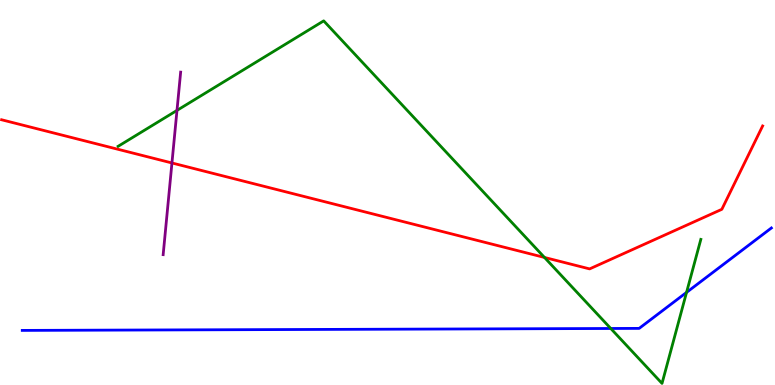[{'lines': ['blue', 'red'], 'intersections': []}, {'lines': ['green', 'red'], 'intersections': [{'x': 7.03, 'y': 3.31}]}, {'lines': ['purple', 'red'], 'intersections': [{'x': 2.22, 'y': 5.77}]}, {'lines': ['blue', 'green'], 'intersections': [{'x': 7.88, 'y': 1.47}, {'x': 8.86, 'y': 2.41}]}, {'lines': ['blue', 'purple'], 'intersections': []}, {'lines': ['green', 'purple'], 'intersections': [{'x': 2.28, 'y': 7.13}]}]